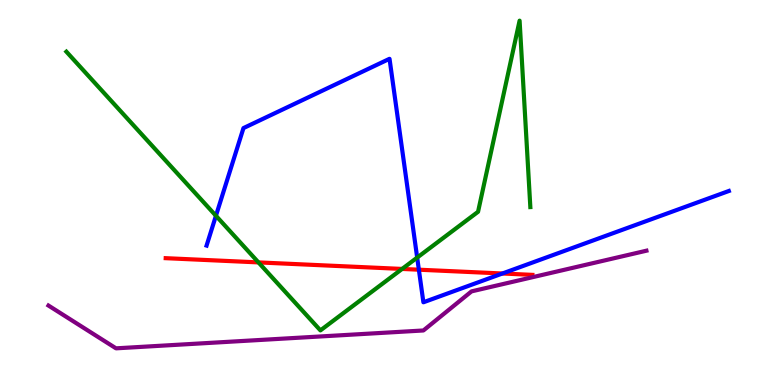[{'lines': ['blue', 'red'], 'intersections': [{'x': 5.4, 'y': 2.99}, {'x': 6.48, 'y': 2.9}]}, {'lines': ['green', 'red'], 'intersections': [{'x': 3.33, 'y': 3.18}, {'x': 5.19, 'y': 3.01}]}, {'lines': ['purple', 'red'], 'intersections': []}, {'lines': ['blue', 'green'], 'intersections': [{'x': 2.79, 'y': 4.4}, {'x': 5.38, 'y': 3.31}]}, {'lines': ['blue', 'purple'], 'intersections': []}, {'lines': ['green', 'purple'], 'intersections': []}]